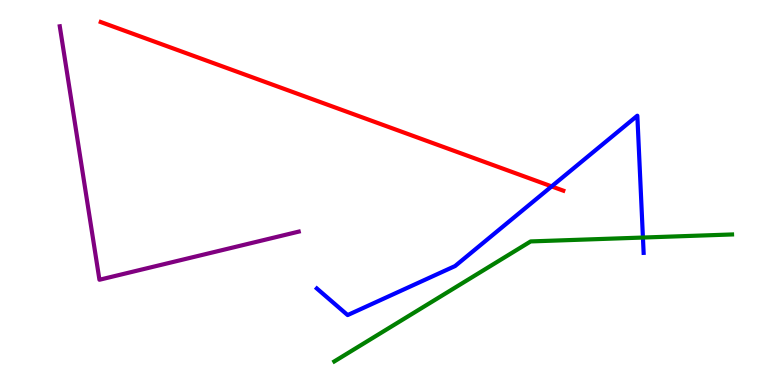[{'lines': ['blue', 'red'], 'intersections': [{'x': 7.12, 'y': 5.16}]}, {'lines': ['green', 'red'], 'intersections': []}, {'lines': ['purple', 'red'], 'intersections': []}, {'lines': ['blue', 'green'], 'intersections': [{'x': 8.3, 'y': 3.83}]}, {'lines': ['blue', 'purple'], 'intersections': []}, {'lines': ['green', 'purple'], 'intersections': []}]